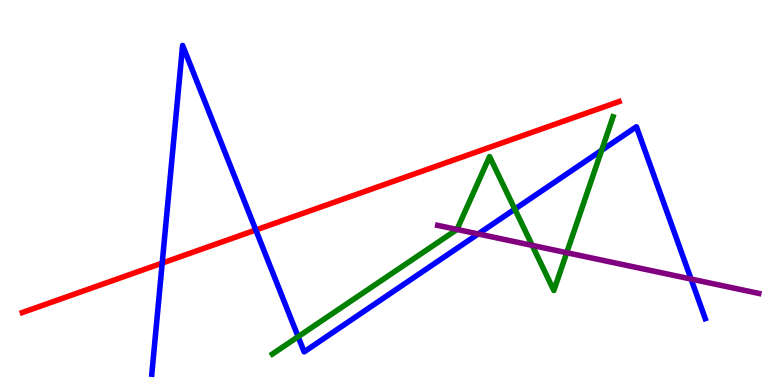[{'lines': ['blue', 'red'], 'intersections': [{'x': 2.09, 'y': 3.17}, {'x': 3.3, 'y': 4.03}]}, {'lines': ['green', 'red'], 'intersections': []}, {'lines': ['purple', 'red'], 'intersections': []}, {'lines': ['blue', 'green'], 'intersections': [{'x': 3.85, 'y': 1.25}, {'x': 6.64, 'y': 4.57}, {'x': 7.76, 'y': 6.1}]}, {'lines': ['blue', 'purple'], 'intersections': [{'x': 6.17, 'y': 3.92}, {'x': 8.92, 'y': 2.75}]}, {'lines': ['green', 'purple'], 'intersections': [{'x': 5.9, 'y': 4.04}, {'x': 6.87, 'y': 3.63}, {'x': 7.31, 'y': 3.44}]}]